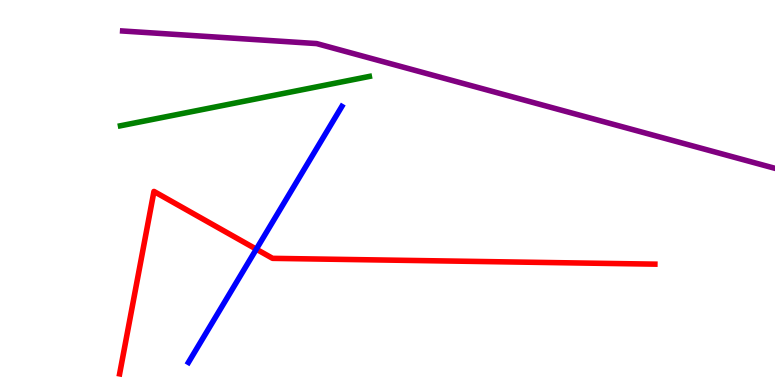[{'lines': ['blue', 'red'], 'intersections': [{'x': 3.31, 'y': 3.53}]}, {'lines': ['green', 'red'], 'intersections': []}, {'lines': ['purple', 'red'], 'intersections': []}, {'lines': ['blue', 'green'], 'intersections': []}, {'lines': ['blue', 'purple'], 'intersections': []}, {'lines': ['green', 'purple'], 'intersections': []}]